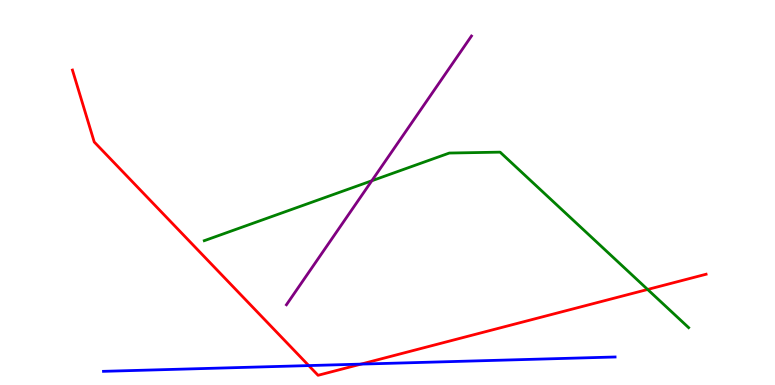[{'lines': ['blue', 'red'], 'intersections': [{'x': 3.98, 'y': 0.504}, {'x': 4.66, 'y': 0.542}]}, {'lines': ['green', 'red'], 'intersections': [{'x': 8.36, 'y': 2.48}]}, {'lines': ['purple', 'red'], 'intersections': []}, {'lines': ['blue', 'green'], 'intersections': []}, {'lines': ['blue', 'purple'], 'intersections': []}, {'lines': ['green', 'purple'], 'intersections': [{'x': 4.8, 'y': 5.3}]}]